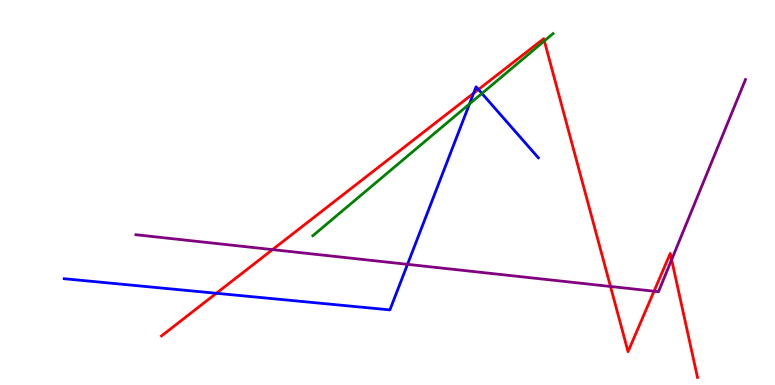[{'lines': ['blue', 'red'], 'intersections': [{'x': 2.79, 'y': 2.38}, {'x': 6.11, 'y': 7.58}, {'x': 6.17, 'y': 7.68}]}, {'lines': ['green', 'red'], 'intersections': [{'x': 7.02, 'y': 8.94}]}, {'lines': ['purple', 'red'], 'intersections': [{'x': 3.52, 'y': 3.52}, {'x': 7.88, 'y': 2.56}, {'x': 8.44, 'y': 2.44}, {'x': 8.67, 'y': 3.26}]}, {'lines': ['blue', 'green'], 'intersections': [{'x': 6.06, 'y': 7.3}, {'x': 6.22, 'y': 7.57}]}, {'lines': ['blue', 'purple'], 'intersections': [{'x': 5.26, 'y': 3.13}]}, {'lines': ['green', 'purple'], 'intersections': []}]